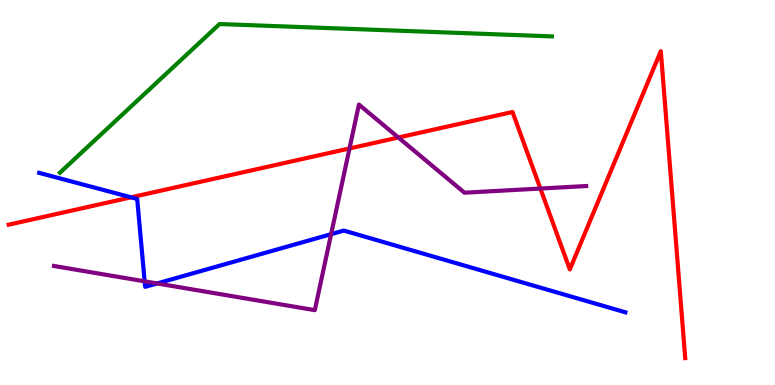[{'lines': ['blue', 'red'], 'intersections': [{'x': 1.69, 'y': 4.87}]}, {'lines': ['green', 'red'], 'intersections': []}, {'lines': ['purple', 'red'], 'intersections': [{'x': 4.51, 'y': 6.14}, {'x': 5.14, 'y': 6.43}, {'x': 6.97, 'y': 5.1}]}, {'lines': ['blue', 'green'], 'intersections': []}, {'lines': ['blue', 'purple'], 'intersections': [{'x': 1.87, 'y': 2.69}, {'x': 2.03, 'y': 2.64}, {'x': 4.27, 'y': 3.92}]}, {'lines': ['green', 'purple'], 'intersections': []}]